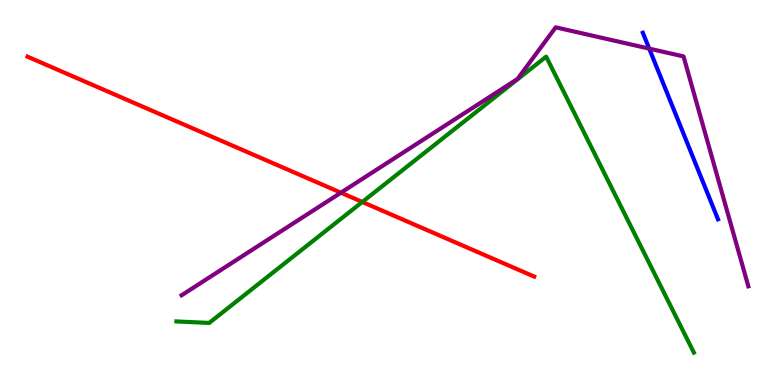[{'lines': ['blue', 'red'], 'intersections': []}, {'lines': ['green', 'red'], 'intersections': [{'x': 4.67, 'y': 4.75}]}, {'lines': ['purple', 'red'], 'intersections': [{'x': 4.4, 'y': 5.0}]}, {'lines': ['blue', 'green'], 'intersections': []}, {'lines': ['blue', 'purple'], 'intersections': [{'x': 8.38, 'y': 8.74}]}, {'lines': ['green', 'purple'], 'intersections': []}]